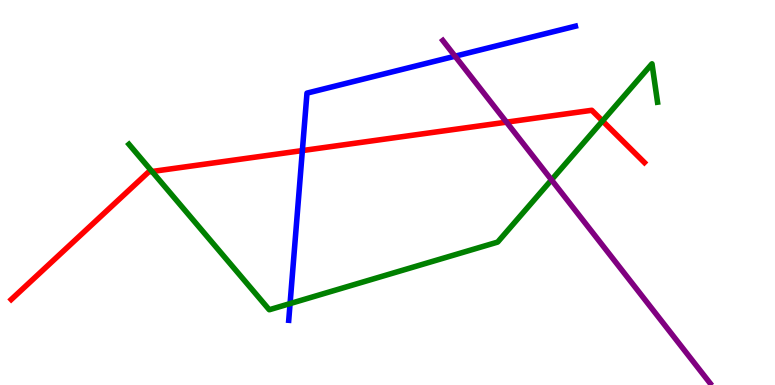[{'lines': ['blue', 'red'], 'intersections': [{'x': 3.9, 'y': 6.09}]}, {'lines': ['green', 'red'], 'intersections': [{'x': 1.96, 'y': 5.55}, {'x': 7.77, 'y': 6.86}]}, {'lines': ['purple', 'red'], 'intersections': [{'x': 6.54, 'y': 6.83}]}, {'lines': ['blue', 'green'], 'intersections': [{'x': 3.74, 'y': 2.11}]}, {'lines': ['blue', 'purple'], 'intersections': [{'x': 5.87, 'y': 8.54}]}, {'lines': ['green', 'purple'], 'intersections': [{'x': 7.12, 'y': 5.33}]}]